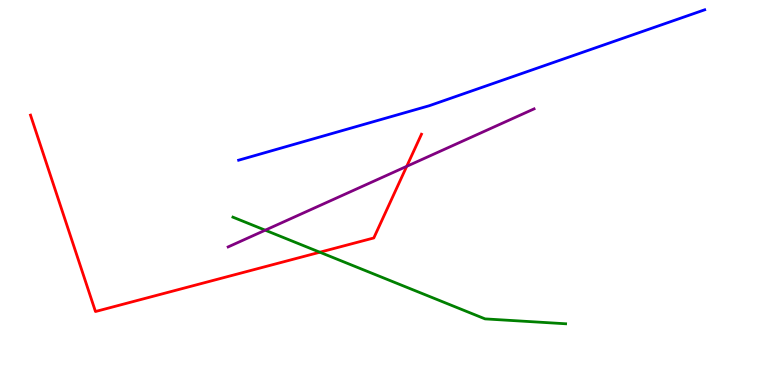[{'lines': ['blue', 'red'], 'intersections': []}, {'lines': ['green', 'red'], 'intersections': [{'x': 4.13, 'y': 3.45}]}, {'lines': ['purple', 'red'], 'intersections': [{'x': 5.25, 'y': 5.68}]}, {'lines': ['blue', 'green'], 'intersections': []}, {'lines': ['blue', 'purple'], 'intersections': []}, {'lines': ['green', 'purple'], 'intersections': [{'x': 3.42, 'y': 4.02}]}]